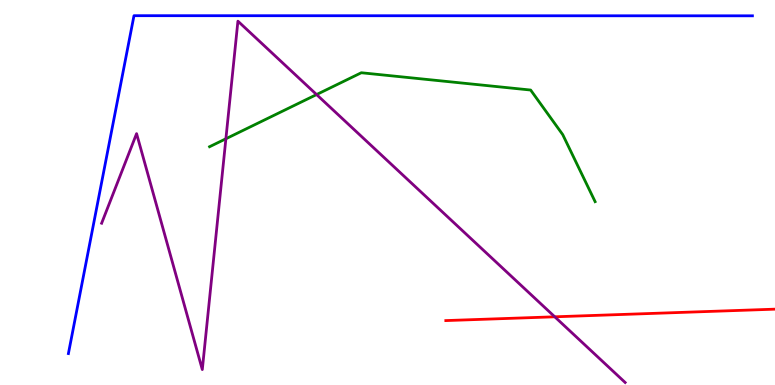[{'lines': ['blue', 'red'], 'intersections': []}, {'lines': ['green', 'red'], 'intersections': []}, {'lines': ['purple', 'red'], 'intersections': [{'x': 7.16, 'y': 1.77}]}, {'lines': ['blue', 'green'], 'intersections': []}, {'lines': ['blue', 'purple'], 'intersections': []}, {'lines': ['green', 'purple'], 'intersections': [{'x': 2.91, 'y': 6.4}, {'x': 4.08, 'y': 7.54}]}]